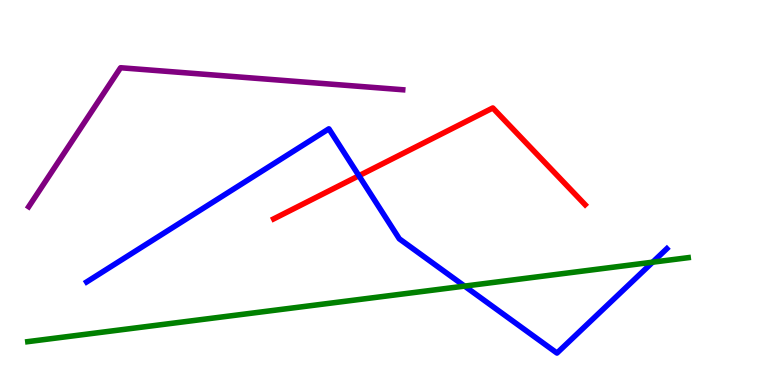[{'lines': ['blue', 'red'], 'intersections': [{'x': 4.63, 'y': 5.44}]}, {'lines': ['green', 'red'], 'intersections': []}, {'lines': ['purple', 'red'], 'intersections': []}, {'lines': ['blue', 'green'], 'intersections': [{'x': 5.99, 'y': 2.57}, {'x': 8.42, 'y': 3.19}]}, {'lines': ['blue', 'purple'], 'intersections': []}, {'lines': ['green', 'purple'], 'intersections': []}]